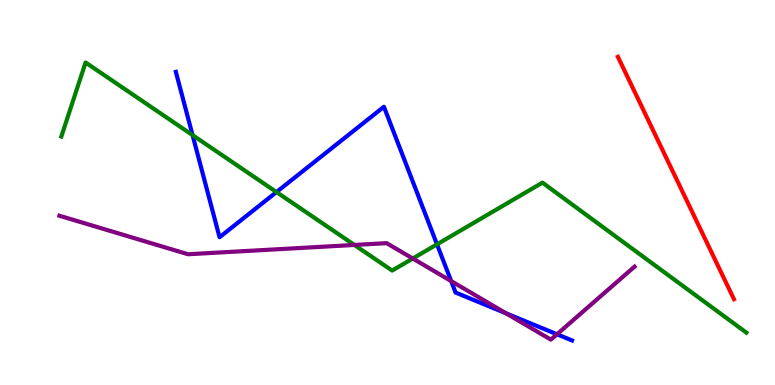[{'lines': ['blue', 'red'], 'intersections': []}, {'lines': ['green', 'red'], 'intersections': []}, {'lines': ['purple', 'red'], 'intersections': []}, {'lines': ['blue', 'green'], 'intersections': [{'x': 2.48, 'y': 6.49}, {'x': 3.57, 'y': 5.01}, {'x': 5.64, 'y': 3.65}]}, {'lines': ['blue', 'purple'], 'intersections': [{'x': 5.82, 'y': 2.7}, {'x': 6.53, 'y': 1.86}, {'x': 7.19, 'y': 1.32}]}, {'lines': ['green', 'purple'], 'intersections': [{'x': 4.57, 'y': 3.64}, {'x': 5.33, 'y': 3.29}]}]